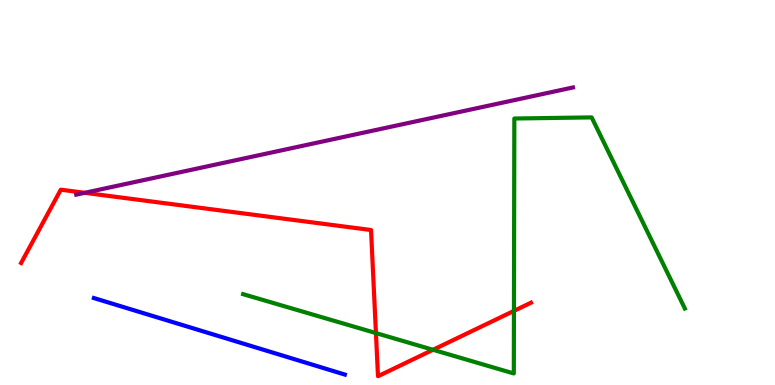[{'lines': ['blue', 'red'], 'intersections': []}, {'lines': ['green', 'red'], 'intersections': [{'x': 4.85, 'y': 1.35}, {'x': 5.59, 'y': 0.915}, {'x': 6.63, 'y': 1.92}]}, {'lines': ['purple', 'red'], 'intersections': [{'x': 1.09, 'y': 4.99}]}, {'lines': ['blue', 'green'], 'intersections': []}, {'lines': ['blue', 'purple'], 'intersections': []}, {'lines': ['green', 'purple'], 'intersections': []}]